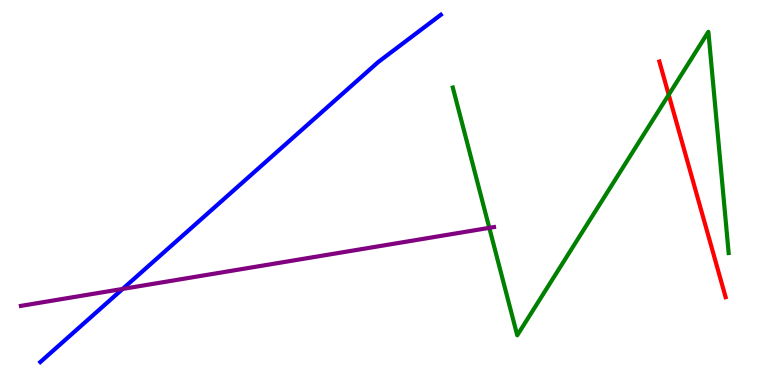[{'lines': ['blue', 'red'], 'intersections': []}, {'lines': ['green', 'red'], 'intersections': [{'x': 8.63, 'y': 7.54}]}, {'lines': ['purple', 'red'], 'intersections': []}, {'lines': ['blue', 'green'], 'intersections': []}, {'lines': ['blue', 'purple'], 'intersections': [{'x': 1.58, 'y': 2.5}]}, {'lines': ['green', 'purple'], 'intersections': [{'x': 6.31, 'y': 4.08}]}]